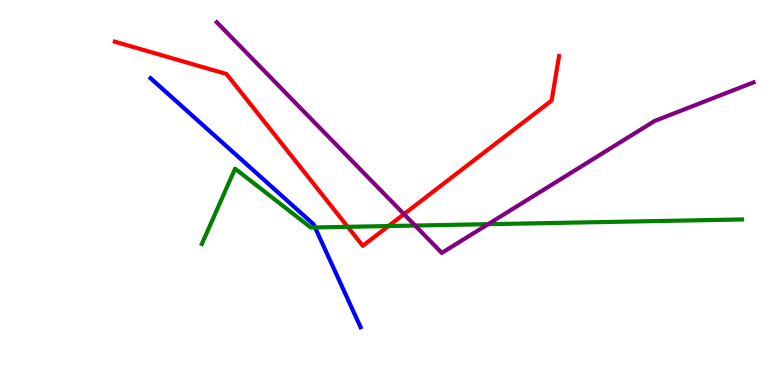[{'lines': ['blue', 'red'], 'intersections': []}, {'lines': ['green', 'red'], 'intersections': [{'x': 4.49, 'y': 4.11}, {'x': 5.01, 'y': 4.13}]}, {'lines': ['purple', 'red'], 'intersections': [{'x': 5.21, 'y': 4.44}]}, {'lines': ['blue', 'green'], 'intersections': [{'x': 4.06, 'y': 4.09}]}, {'lines': ['blue', 'purple'], 'intersections': []}, {'lines': ['green', 'purple'], 'intersections': [{'x': 5.36, 'y': 4.14}, {'x': 6.3, 'y': 4.18}]}]